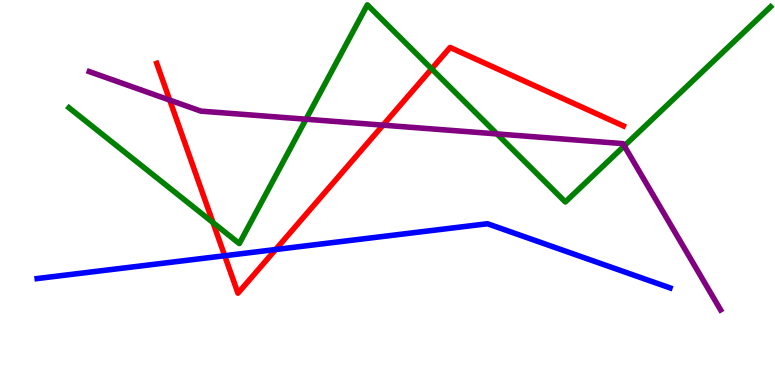[{'lines': ['blue', 'red'], 'intersections': [{'x': 2.9, 'y': 3.36}, {'x': 3.56, 'y': 3.52}]}, {'lines': ['green', 'red'], 'intersections': [{'x': 2.75, 'y': 4.22}, {'x': 5.57, 'y': 8.21}]}, {'lines': ['purple', 'red'], 'intersections': [{'x': 2.19, 'y': 7.4}, {'x': 4.94, 'y': 6.75}]}, {'lines': ['blue', 'green'], 'intersections': []}, {'lines': ['blue', 'purple'], 'intersections': []}, {'lines': ['green', 'purple'], 'intersections': [{'x': 3.95, 'y': 6.9}, {'x': 6.41, 'y': 6.52}, {'x': 8.06, 'y': 6.21}]}]